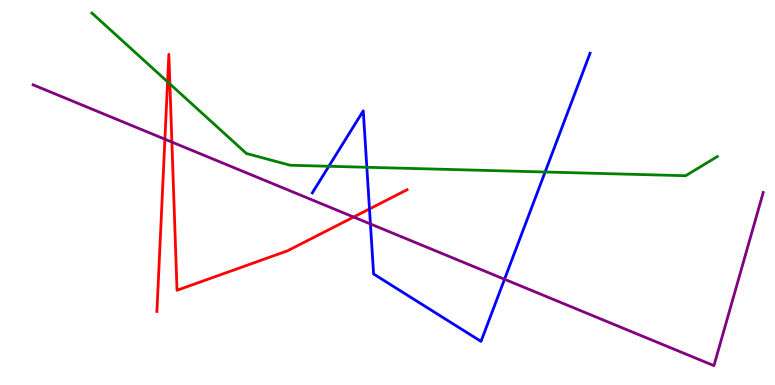[{'lines': ['blue', 'red'], 'intersections': [{'x': 4.77, 'y': 4.57}]}, {'lines': ['green', 'red'], 'intersections': [{'x': 2.16, 'y': 7.87}, {'x': 2.19, 'y': 7.82}]}, {'lines': ['purple', 'red'], 'intersections': [{'x': 2.13, 'y': 6.38}, {'x': 2.22, 'y': 6.31}, {'x': 4.56, 'y': 4.36}]}, {'lines': ['blue', 'green'], 'intersections': [{'x': 4.24, 'y': 5.68}, {'x': 4.73, 'y': 5.66}, {'x': 7.03, 'y': 5.53}]}, {'lines': ['blue', 'purple'], 'intersections': [{'x': 4.78, 'y': 4.18}, {'x': 6.51, 'y': 2.75}]}, {'lines': ['green', 'purple'], 'intersections': []}]